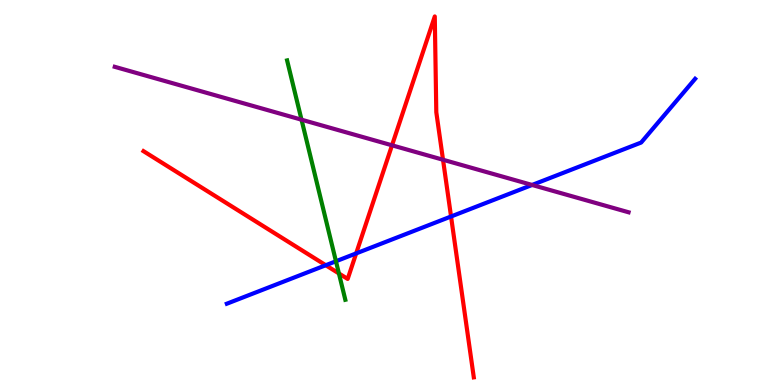[{'lines': ['blue', 'red'], 'intersections': [{'x': 4.2, 'y': 3.11}, {'x': 4.6, 'y': 3.42}, {'x': 5.82, 'y': 4.38}]}, {'lines': ['green', 'red'], 'intersections': [{'x': 4.37, 'y': 2.9}]}, {'lines': ['purple', 'red'], 'intersections': [{'x': 5.06, 'y': 6.23}, {'x': 5.72, 'y': 5.85}]}, {'lines': ['blue', 'green'], 'intersections': [{'x': 4.33, 'y': 3.21}]}, {'lines': ['blue', 'purple'], 'intersections': [{'x': 6.87, 'y': 5.2}]}, {'lines': ['green', 'purple'], 'intersections': [{'x': 3.89, 'y': 6.89}]}]